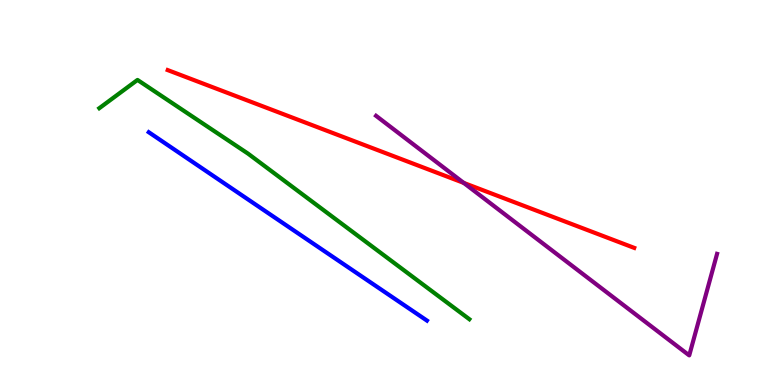[{'lines': ['blue', 'red'], 'intersections': []}, {'lines': ['green', 'red'], 'intersections': []}, {'lines': ['purple', 'red'], 'intersections': [{'x': 5.98, 'y': 5.25}]}, {'lines': ['blue', 'green'], 'intersections': []}, {'lines': ['blue', 'purple'], 'intersections': []}, {'lines': ['green', 'purple'], 'intersections': []}]